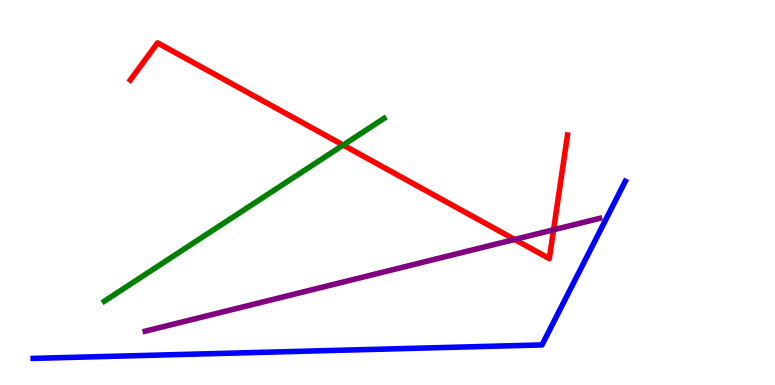[{'lines': ['blue', 'red'], 'intersections': []}, {'lines': ['green', 'red'], 'intersections': [{'x': 4.43, 'y': 6.23}]}, {'lines': ['purple', 'red'], 'intersections': [{'x': 6.64, 'y': 3.78}, {'x': 7.14, 'y': 4.03}]}, {'lines': ['blue', 'green'], 'intersections': []}, {'lines': ['blue', 'purple'], 'intersections': []}, {'lines': ['green', 'purple'], 'intersections': []}]